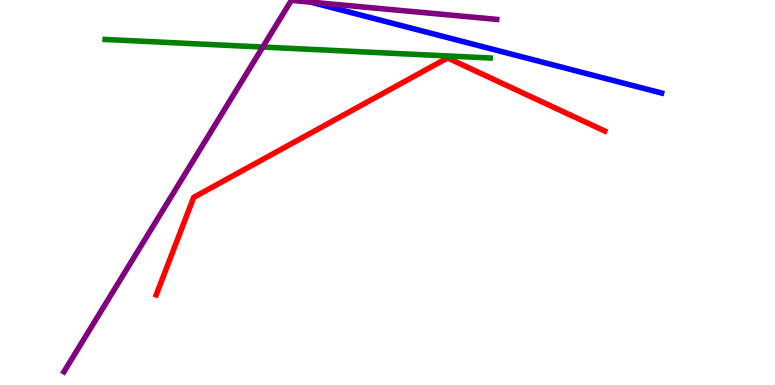[{'lines': ['blue', 'red'], 'intersections': []}, {'lines': ['green', 'red'], 'intersections': []}, {'lines': ['purple', 'red'], 'intersections': []}, {'lines': ['blue', 'green'], 'intersections': []}, {'lines': ['blue', 'purple'], 'intersections': [{'x': 4.01, 'y': 9.94}]}, {'lines': ['green', 'purple'], 'intersections': [{'x': 3.39, 'y': 8.78}]}]